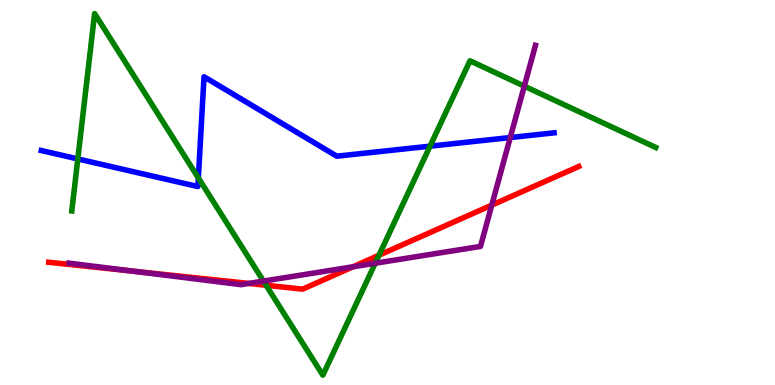[{'lines': ['blue', 'red'], 'intersections': []}, {'lines': ['green', 'red'], 'intersections': [{'x': 3.43, 'y': 2.59}, {'x': 4.89, 'y': 3.37}]}, {'lines': ['purple', 'red'], 'intersections': [{'x': 1.73, 'y': 2.95}, {'x': 3.21, 'y': 2.64}, {'x': 4.55, 'y': 3.07}, {'x': 6.35, 'y': 4.67}]}, {'lines': ['blue', 'green'], 'intersections': [{'x': 1.0, 'y': 5.87}, {'x': 2.56, 'y': 5.38}, {'x': 5.55, 'y': 6.2}]}, {'lines': ['blue', 'purple'], 'intersections': [{'x': 6.58, 'y': 6.43}]}, {'lines': ['green', 'purple'], 'intersections': [{'x': 3.4, 'y': 2.7}, {'x': 4.84, 'y': 3.16}, {'x': 6.77, 'y': 7.76}]}]